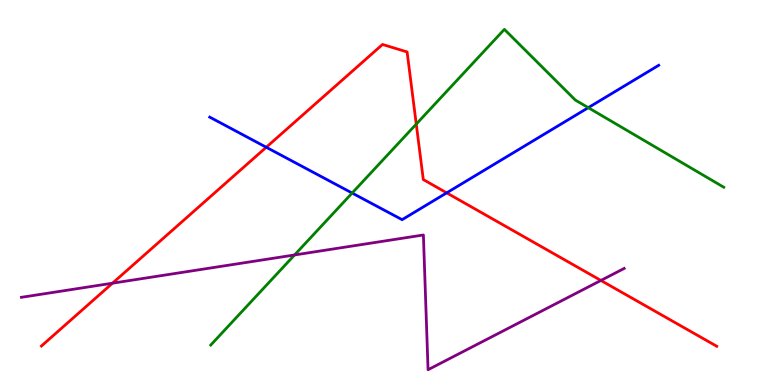[{'lines': ['blue', 'red'], 'intersections': [{'x': 3.44, 'y': 6.18}, {'x': 5.76, 'y': 4.99}]}, {'lines': ['green', 'red'], 'intersections': [{'x': 5.37, 'y': 6.78}]}, {'lines': ['purple', 'red'], 'intersections': [{'x': 1.45, 'y': 2.64}, {'x': 7.75, 'y': 2.72}]}, {'lines': ['blue', 'green'], 'intersections': [{'x': 4.54, 'y': 4.99}, {'x': 7.59, 'y': 7.2}]}, {'lines': ['blue', 'purple'], 'intersections': []}, {'lines': ['green', 'purple'], 'intersections': [{'x': 3.8, 'y': 3.38}]}]